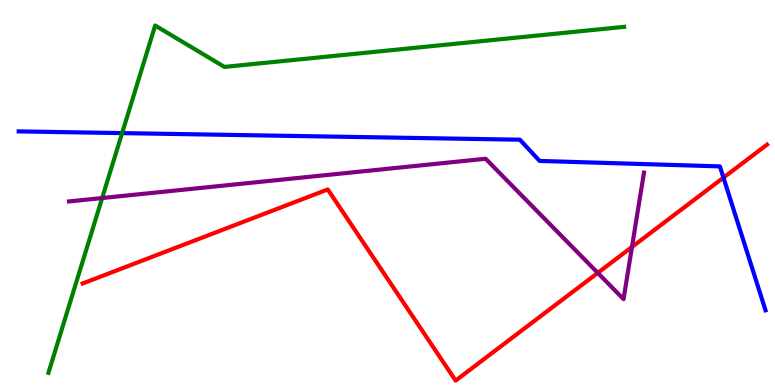[{'lines': ['blue', 'red'], 'intersections': [{'x': 9.34, 'y': 5.39}]}, {'lines': ['green', 'red'], 'intersections': []}, {'lines': ['purple', 'red'], 'intersections': [{'x': 7.71, 'y': 2.91}, {'x': 8.15, 'y': 3.59}]}, {'lines': ['blue', 'green'], 'intersections': [{'x': 1.58, 'y': 6.54}]}, {'lines': ['blue', 'purple'], 'intersections': []}, {'lines': ['green', 'purple'], 'intersections': [{'x': 1.32, 'y': 4.86}]}]